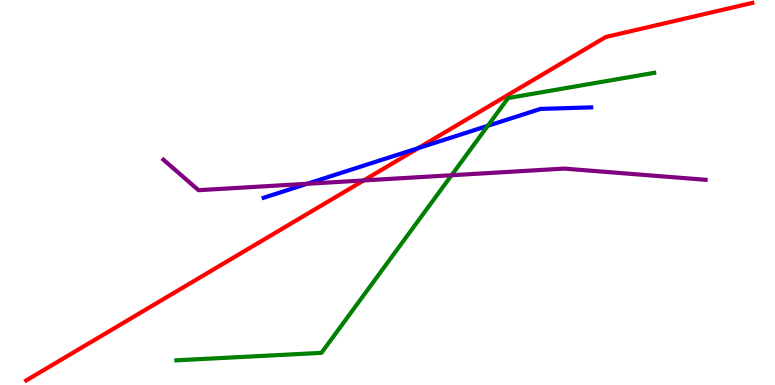[{'lines': ['blue', 'red'], 'intersections': [{'x': 5.4, 'y': 6.15}]}, {'lines': ['green', 'red'], 'intersections': []}, {'lines': ['purple', 'red'], 'intersections': [{'x': 4.69, 'y': 5.31}]}, {'lines': ['blue', 'green'], 'intersections': [{'x': 6.29, 'y': 6.73}]}, {'lines': ['blue', 'purple'], 'intersections': [{'x': 3.96, 'y': 5.23}]}, {'lines': ['green', 'purple'], 'intersections': [{'x': 5.83, 'y': 5.45}]}]